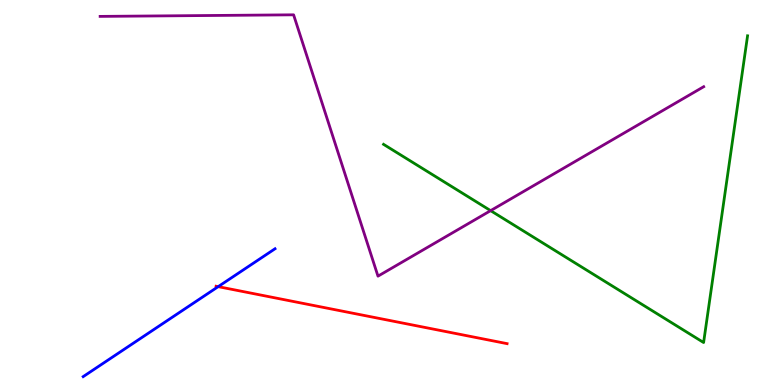[{'lines': ['blue', 'red'], 'intersections': [{'x': 2.82, 'y': 2.55}]}, {'lines': ['green', 'red'], 'intersections': []}, {'lines': ['purple', 'red'], 'intersections': []}, {'lines': ['blue', 'green'], 'intersections': []}, {'lines': ['blue', 'purple'], 'intersections': []}, {'lines': ['green', 'purple'], 'intersections': [{'x': 6.33, 'y': 4.53}]}]